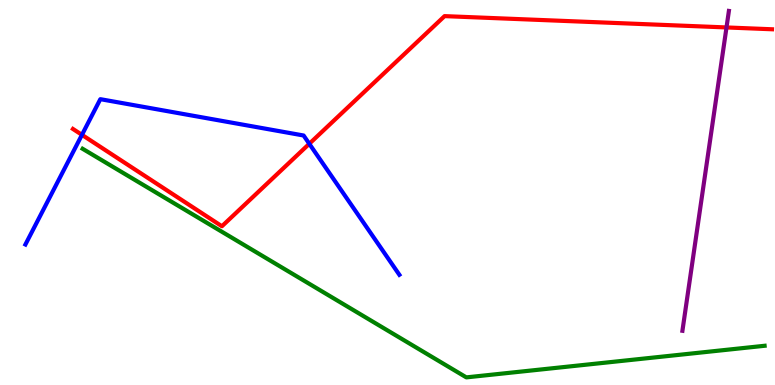[{'lines': ['blue', 'red'], 'intersections': [{'x': 1.06, 'y': 6.5}, {'x': 3.99, 'y': 6.27}]}, {'lines': ['green', 'red'], 'intersections': []}, {'lines': ['purple', 'red'], 'intersections': [{'x': 9.37, 'y': 9.29}]}, {'lines': ['blue', 'green'], 'intersections': []}, {'lines': ['blue', 'purple'], 'intersections': []}, {'lines': ['green', 'purple'], 'intersections': []}]